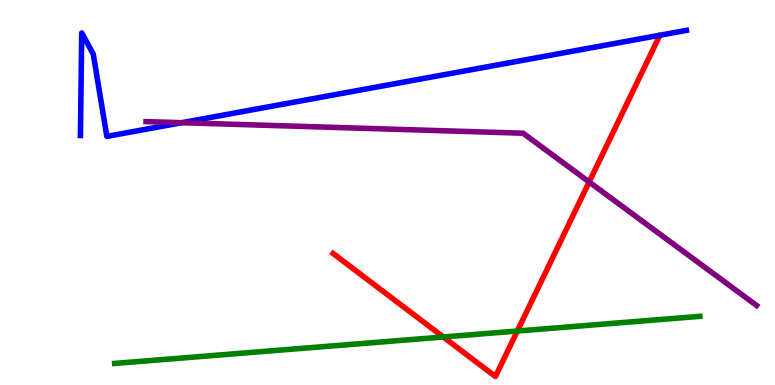[{'lines': ['blue', 'red'], 'intersections': []}, {'lines': ['green', 'red'], 'intersections': [{'x': 5.72, 'y': 1.25}, {'x': 6.68, 'y': 1.4}]}, {'lines': ['purple', 'red'], 'intersections': [{'x': 7.6, 'y': 5.27}]}, {'lines': ['blue', 'green'], 'intersections': []}, {'lines': ['blue', 'purple'], 'intersections': [{'x': 2.34, 'y': 6.81}]}, {'lines': ['green', 'purple'], 'intersections': []}]